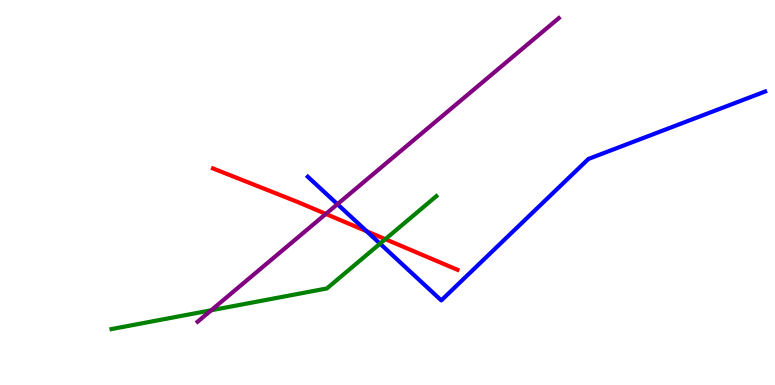[{'lines': ['blue', 'red'], 'intersections': [{'x': 4.73, 'y': 3.99}]}, {'lines': ['green', 'red'], 'intersections': [{'x': 4.97, 'y': 3.79}]}, {'lines': ['purple', 'red'], 'intersections': [{'x': 4.2, 'y': 4.44}]}, {'lines': ['blue', 'green'], 'intersections': [{'x': 4.9, 'y': 3.67}]}, {'lines': ['blue', 'purple'], 'intersections': [{'x': 4.35, 'y': 4.7}]}, {'lines': ['green', 'purple'], 'intersections': [{'x': 2.73, 'y': 1.94}]}]